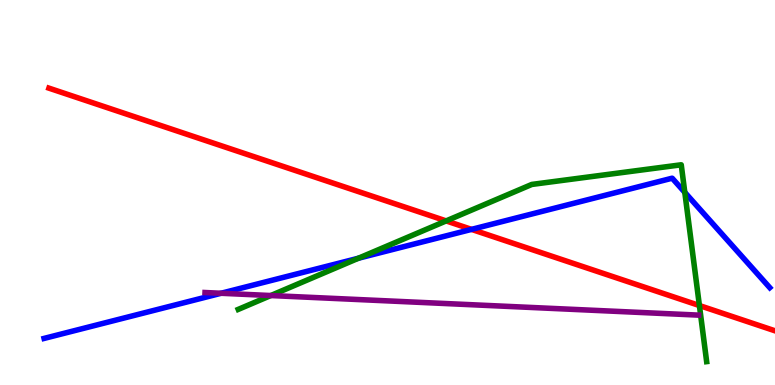[{'lines': ['blue', 'red'], 'intersections': [{'x': 6.08, 'y': 4.04}]}, {'lines': ['green', 'red'], 'intersections': [{'x': 5.76, 'y': 4.26}, {'x': 9.02, 'y': 2.06}]}, {'lines': ['purple', 'red'], 'intersections': []}, {'lines': ['blue', 'green'], 'intersections': [{'x': 4.63, 'y': 3.29}, {'x': 8.84, 'y': 5.0}]}, {'lines': ['blue', 'purple'], 'intersections': [{'x': 2.85, 'y': 2.38}]}, {'lines': ['green', 'purple'], 'intersections': [{'x': 3.49, 'y': 2.32}]}]